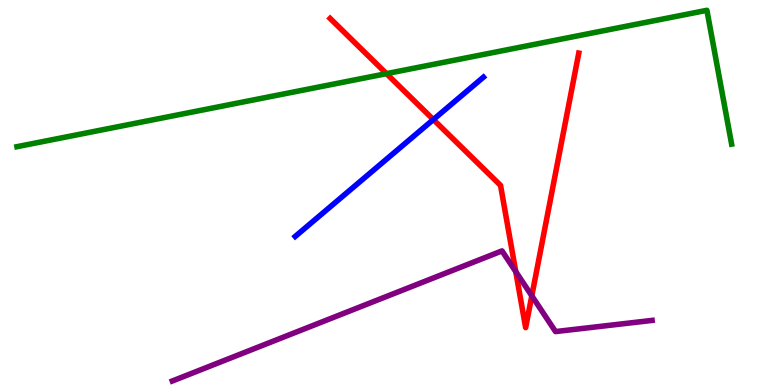[{'lines': ['blue', 'red'], 'intersections': [{'x': 5.59, 'y': 6.89}]}, {'lines': ['green', 'red'], 'intersections': [{'x': 4.99, 'y': 8.09}]}, {'lines': ['purple', 'red'], 'intersections': [{'x': 6.66, 'y': 2.94}, {'x': 6.86, 'y': 2.32}]}, {'lines': ['blue', 'green'], 'intersections': []}, {'lines': ['blue', 'purple'], 'intersections': []}, {'lines': ['green', 'purple'], 'intersections': []}]